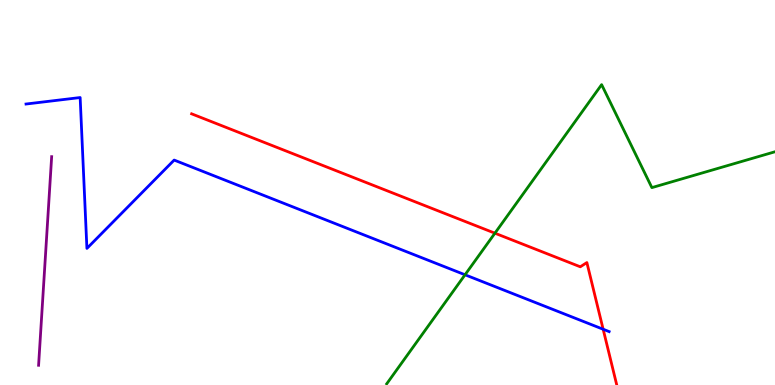[{'lines': ['blue', 'red'], 'intersections': [{'x': 7.78, 'y': 1.45}]}, {'lines': ['green', 'red'], 'intersections': [{'x': 6.39, 'y': 3.94}]}, {'lines': ['purple', 'red'], 'intersections': []}, {'lines': ['blue', 'green'], 'intersections': [{'x': 6.0, 'y': 2.86}]}, {'lines': ['blue', 'purple'], 'intersections': []}, {'lines': ['green', 'purple'], 'intersections': []}]